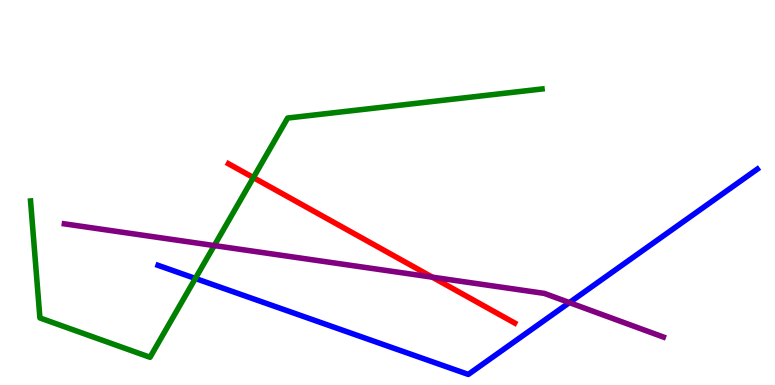[{'lines': ['blue', 'red'], 'intersections': []}, {'lines': ['green', 'red'], 'intersections': [{'x': 3.27, 'y': 5.39}]}, {'lines': ['purple', 'red'], 'intersections': [{'x': 5.58, 'y': 2.8}]}, {'lines': ['blue', 'green'], 'intersections': [{'x': 2.52, 'y': 2.77}]}, {'lines': ['blue', 'purple'], 'intersections': [{'x': 7.35, 'y': 2.14}]}, {'lines': ['green', 'purple'], 'intersections': [{'x': 2.76, 'y': 3.62}]}]